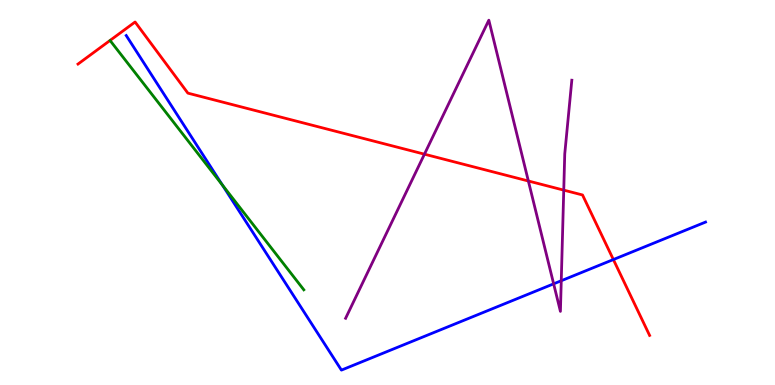[{'lines': ['blue', 'red'], 'intersections': [{'x': 7.91, 'y': 3.26}]}, {'lines': ['green', 'red'], 'intersections': []}, {'lines': ['purple', 'red'], 'intersections': [{'x': 5.48, 'y': 6.0}, {'x': 6.82, 'y': 5.3}, {'x': 7.27, 'y': 5.06}]}, {'lines': ['blue', 'green'], 'intersections': [{'x': 2.87, 'y': 5.2}]}, {'lines': ['blue', 'purple'], 'intersections': [{'x': 7.14, 'y': 2.63}, {'x': 7.24, 'y': 2.71}]}, {'lines': ['green', 'purple'], 'intersections': []}]